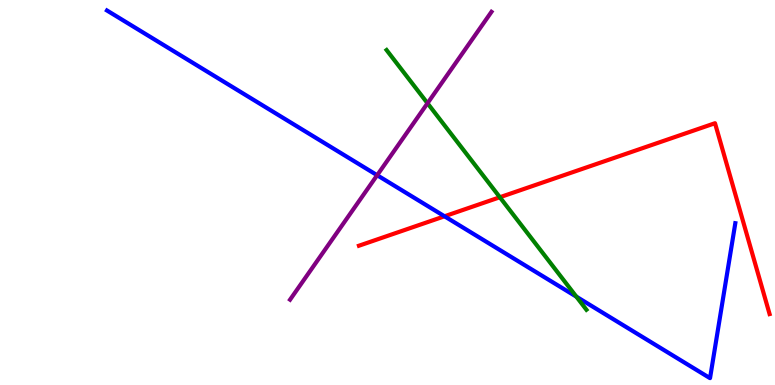[{'lines': ['blue', 'red'], 'intersections': [{'x': 5.74, 'y': 4.38}]}, {'lines': ['green', 'red'], 'intersections': [{'x': 6.45, 'y': 4.88}]}, {'lines': ['purple', 'red'], 'intersections': []}, {'lines': ['blue', 'green'], 'intersections': [{'x': 7.44, 'y': 2.29}]}, {'lines': ['blue', 'purple'], 'intersections': [{'x': 4.87, 'y': 5.45}]}, {'lines': ['green', 'purple'], 'intersections': [{'x': 5.52, 'y': 7.32}]}]